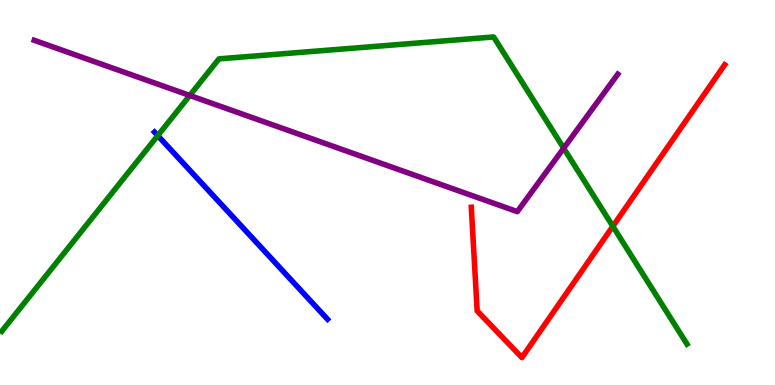[{'lines': ['blue', 'red'], 'intersections': []}, {'lines': ['green', 'red'], 'intersections': [{'x': 7.91, 'y': 4.12}]}, {'lines': ['purple', 'red'], 'intersections': []}, {'lines': ['blue', 'green'], 'intersections': [{'x': 2.04, 'y': 6.48}]}, {'lines': ['blue', 'purple'], 'intersections': []}, {'lines': ['green', 'purple'], 'intersections': [{'x': 2.45, 'y': 7.52}, {'x': 7.27, 'y': 6.15}]}]